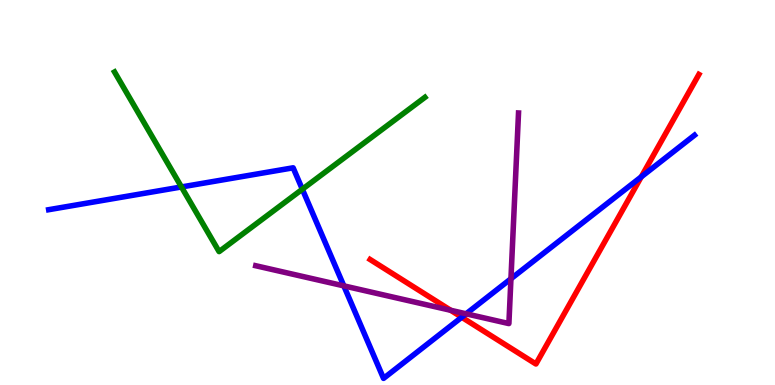[{'lines': ['blue', 'red'], 'intersections': [{'x': 5.96, 'y': 1.76}, {'x': 8.27, 'y': 5.41}]}, {'lines': ['green', 'red'], 'intersections': []}, {'lines': ['purple', 'red'], 'intersections': [{'x': 5.82, 'y': 1.94}]}, {'lines': ['blue', 'green'], 'intersections': [{'x': 2.34, 'y': 5.14}, {'x': 3.9, 'y': 5.08}]}, {'lines': ['blue', 'purple'], 'intersections': [{'x': 4.44, 'y': 2.57}, {'x': 6.01, 'y': 1.85}, {'x': 6.59, 'y': 2.76}]}, {'lines': ['green', 'purple'], 'intersections': []}]